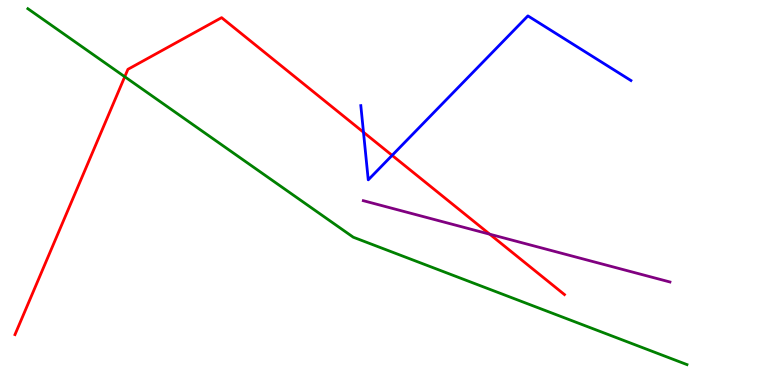[{'lines': ['blue', 'red'], 'intersections': [{'x': 4.69, 'y': 6.57}, {'x': 5.06, 'y': 5.96}]}, {'lines': ['green', 'red'], 'intersections': [{'x': 1.61, 'y': 8.01}]}, {'lines': ['purple', 'red'], 'intersections': [{'x': 6.32, 'y': 3.92}]}, {'lines': ['blue', 'green'], 'intersections': []}, {'lines': ['blue', 'purple'], 'intersections': []}, {'lines': ['green', 'purple'], 'intersections': []}]